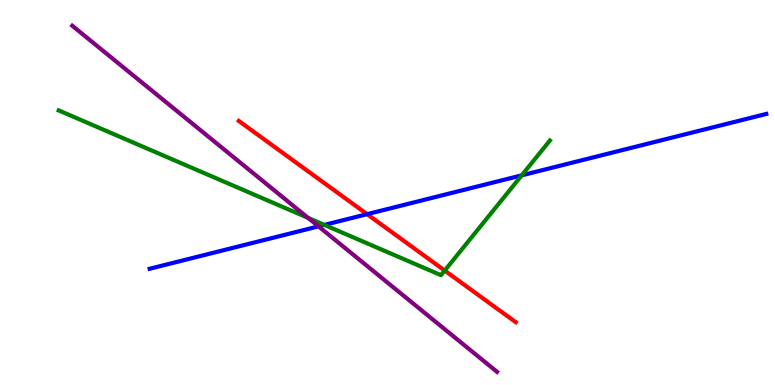[{'lines': ['blue', 'red'], 'intersections': [{'x': 4.74, 'y': 4.44}]}, {'lines': ['green', 'red'], 'intersections': [{'x': 5.74, 'y': 2.97}]}, {'lines': ['purple', 'red'], 'intersections': []}, {'lines': ['blue', 'green'], 'intersections': [{'x': 4.19, 'y': 4.16}, {'x': 6.73, 'y': 5.45}]}, {'lines': ['blue', 'purple'], 'intersections': [{'x': 4.11, 'y': 4.12}]}, {'lines': ['green', 'purple'], 'intersections': [{'x': 3.98, 'y': 4.34}]}]